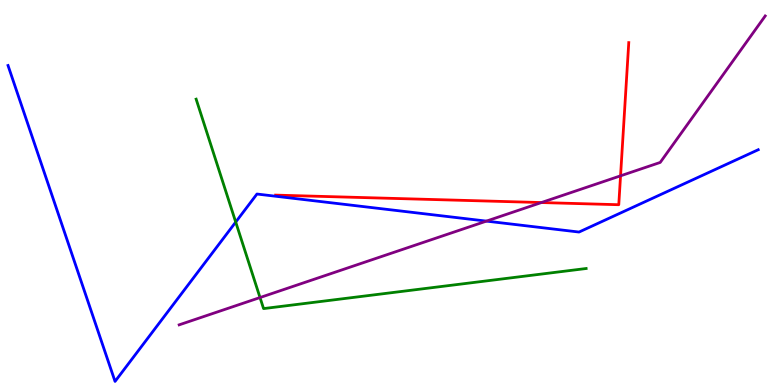[{'lines': ['blue', 'red'], 'intersections': []}, {'lines': ['green', 'red'], 'intersections': []}, {'lines': ['purple', 'red'], 'intersections': [{'x': 6.99, 'y': 4.74}, {'x': 8.01, 'y': 5.43}]}, {'lines': ['blue', 'green'], 'intersections': [{'x': 3.04, 'y': 4.23}]}, {'lines': ['blue', 'purple'], 'intersections': [{'x': 6.28, 'y': 4.26}]}, {'lines': ['green', 'purple'], 'intersections': [{'x': 3.36, 'y': 2.27}]}]